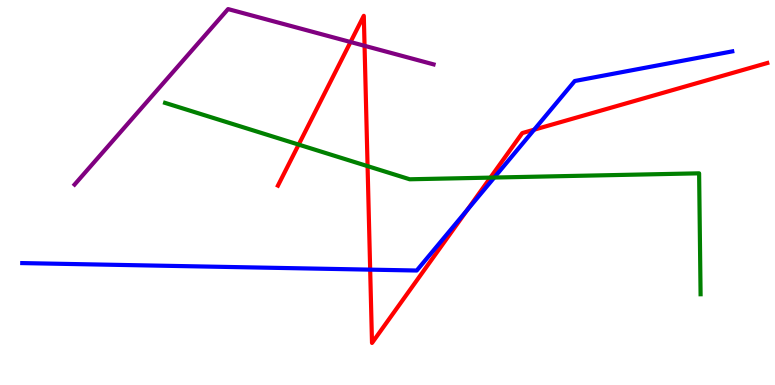[{'lines': ['blue', 'red'], 'intersections': [{'x': 4.78, 'y': 3.0}, {'x': 6.03, 'y': 4.55}, {'x': 6.89, 'y': 6.63}]}, {'lines': ['green', 'red'], 'intersections': [{'x': 3.85, 'y': 6.24}, {'x': 4.74, 'y': 5.69}, {'x': 6.33, 'y': 5.39}]}, {'lines': ['purple', 'red'], 'intersections': [{'x': 4.52, 'y': 8.91}, {'x': 4.7, 'y': 8.81}]}, {'lines': ['blue', 'green'], 'intersections': [{'x': 6.38, 'y': 5.39}]}, {'lines': ['blue', 'purple'], 'intersections': []}, {'lines': ['green', 'purple'], 'intersections': []}]